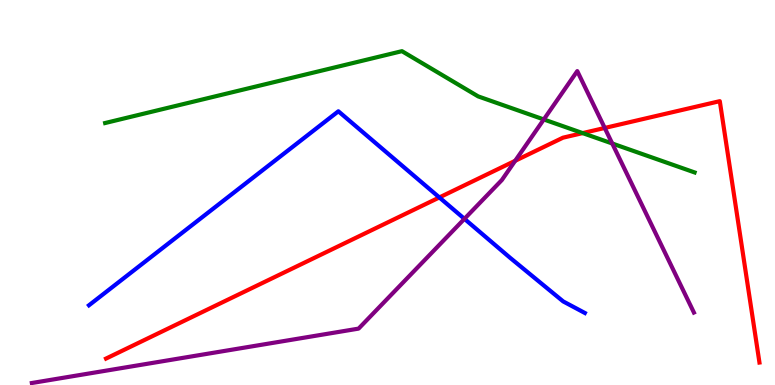[{'lines': ['blue', 'red'], 'intersections': [{'x': 5.67, 'y': 4.87}]}, {'lines': ['green', 'red'], 'intersections': [{'x': 7.52, 'y': 6.54}]}, {'lines': ['purple', 'red'], 'intersections': [{'x': 6.65, 'y': 5.82}, {'x': 7.8, 'y': 6.68}]}, {'lines': ['blue', 'green'], 'intersections': []}, {'lines': ['blue', 'purple'], 'intersections': [{'x': 5.99, 'y': 4.32}]}, {'lines': ['green', 'purple'], 'intersections': [{'x': 7.02, 'y': 6.9}, {'x': 7.9, 'y': 6.27}]}]